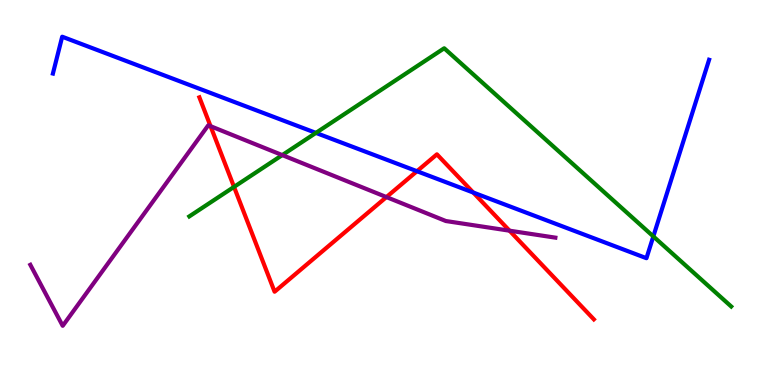[{'lines': ['blue', 'red'], 'intersections': [{'x': 5.38, 'y': 5.55}, {'x': 6.11, 'y': 5.0}]}, {'lines': ['green', 'red'], 'intersections': [{'x': 3.02, 'y': 5.15}]}, {'lines': ['purple', 'red'], 'intersections': [{'x': 2.72, 'y': 6.72}, {'x': 4.99, 'y': 4.88}, {'x': 6.57, 'y': 4.01}]}, {'lines': ['blue', 'green'], 'intersections': [{'x': 4.08, 'y': 6.55}, {'x': 8.43, 'y': 3.86}]}, {'lines': ['blue', 'purple'], 'intersections': []}, {'lines': ['green', 'purple'], 'intersections': [{'x': 3.64, 'y': 5.97}]}]